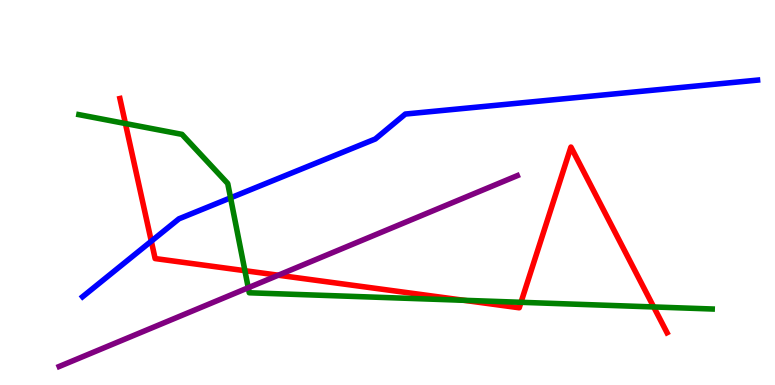[{'lines': ['blue', 'red'], 'intersections': [{'x': 1.95, 'y': 3.74}]}, {'lines': ['green', 'red'], 'intersections': [{'x': 1.62, 'y': 6.79}, {'x': 3.16, 'y': 2.97}, {'x': 5.99, 'y': 2.2}, {'x': 6.72, 'y': 2.15}, {'x': 8.43, 'y': 2.03}]}, {'lines': ['purple', 'red'], 'intersections': [{'x': 3.59, 'y': 2.85}]}, {'lines': ['blue', 'green'], 'intersections': [{'x': 2.97, 'y': 4.86}]}, {'lines': ['blue', 'purple'], 'intersections': []}, {'lines': ['green', 'purple'], 'intersections': [{'x': 3.2, 'y': 2.53}]}]